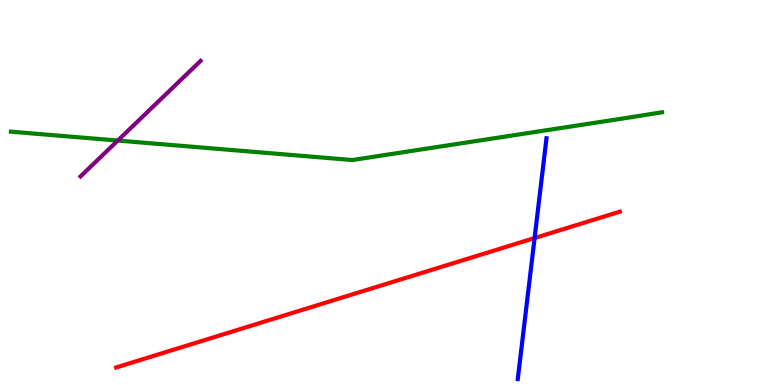[{'lines': ['blue', 'red'], 'intersections': [{'x': 6.9, 'y': 3.82}]}, {'lines': ['green', 'red'], 'intersections': []}, {'lines': ['purple', 'red'], 'intersections': []}, {'lines': ['blue', 'green'], 'intersections': []}, {'lines': ['blue', 'purple'], 'intersections': []}, {'lines': ['green', 'purple'], 'intersections': [{'x': 1.52, 'y': 6.35}]}]